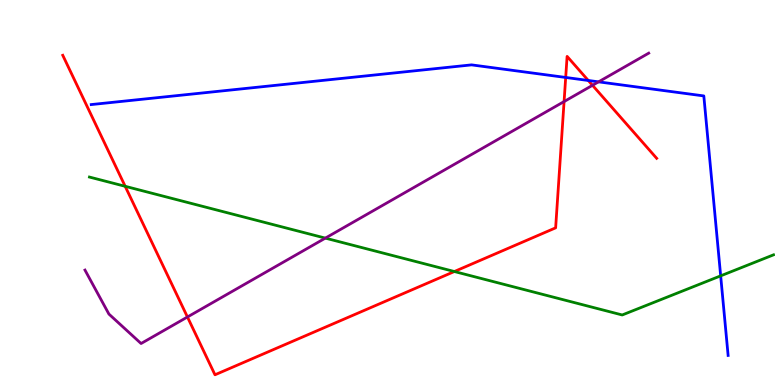[{'lines': ['blue', 'red'], 'intersections': [{'x': 7.3, 'y': 7.99}, {'x': 7.59, 'y': 7.91}]}, {'lines': ['green', 'red'], 'intersections': [{'x': 1.62, 'y': 5.16}, {'x': 5.86, 'y': 2.95}]}, {'lines': ['purple', 'red'], 'intersections': [{'x': 2.42, 'y': 1.77}, {'x': 7.28, 'y': 7.36}, {'x': 7.65, 'y': 7.78}]}, {'lines': ['blue', 'green'], 'intersections': [{'x': 9.3, 'y': 2.84}]}, {'lines': ['blue', 'purple'], 'intersections': [{'x': 7.72, 'y': 7.87}]}, {'lines': ['green', 'purple'], 'intersections': [{'x': 4.2, 'y': 3.82}]}]